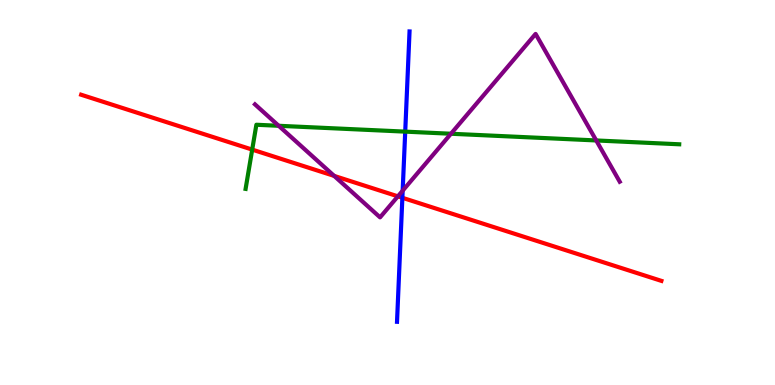[{'lines': ['blue', 'red'], 'intersections': [{'x': 5.19, 'y': 4.86}]}, {'lines': ['green', 'red'], 'intersections': [{'x': 3.25, 'y': 6.11}]}, {'lines': ['purple', 'red'], 'intersections': [{'x': 4.31, 'y': 5.43}, {'x': 5.13, 'y': 4.9}]}, {'lines': ['blue', 'green'], 'intersections': [{'x': 5.23, 'y': 6.58}]}, {'lines': ['blue', 'purple'], 'intersections': [{'x': 5.2, 'y': 5.05}]}, {'lines': ['green', 'purple'], 'intersections': [{'x': 3.6, 'y': 6.73}, {'x': 5.82, 'y': 6.53}, {'x': 7.69, 'y': 6.35}]}]